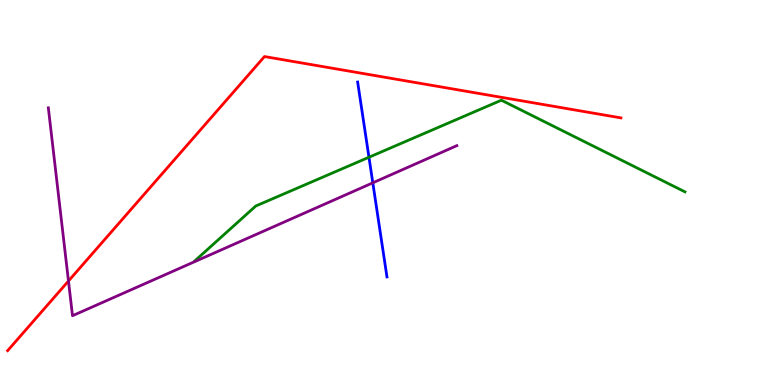[{'lines': ['blue', 'red'], 'intersections': []}, {'lines': ['green', 'red'], 'intersections': []}, {'lines': ['purple', 'red'], 'intersections': [{'x': 0.883, 'y': 2.7}]}, {'lines': ['blue', 'green'], 'intersections': [{'x': 4.76, 'y': 5.92}]}, {'lines': ['blue', 'purple'], 'intersections': [{'x': 4.81, 'y': 5.25}]}, {'lines': ['green', 'purple'], 'intersections': []}]